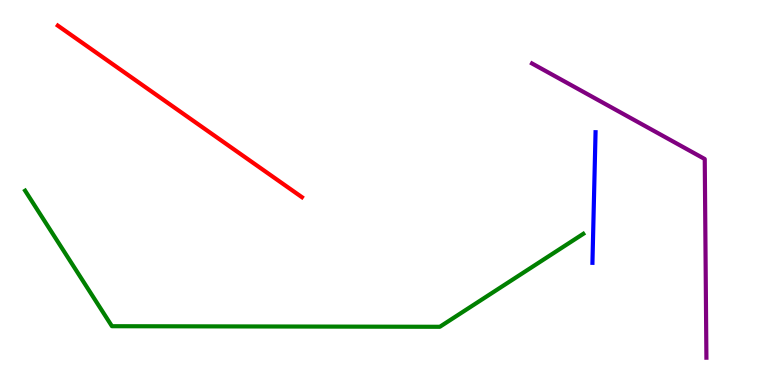[{'lines': ['blue', 'red'], 'intersections': []}, {'lines': ['green', 'red'], 'intersections': []}, {'lines': ['purple', 'red'], 'intersections': []}, {'lines': ['blue', 'green'], 'intersections': []}, {'lines': ['blue', 'purple'], 'intersections': []}, {'lines': ['green', 'purple'], 'intersections': []}]